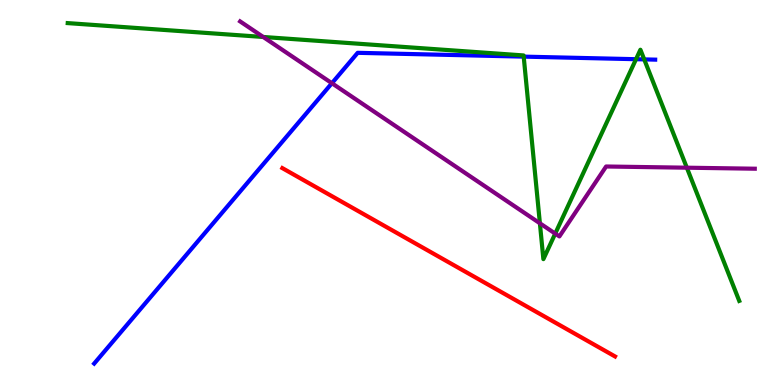[{'lines': ['blue', 'red'], 'intersections': []}, {'lines': ['green', 'red'], 'intersections': []}, {'lines': ['purple', 'red'], 'intersections': []}, {'lines': ['blue', 'green'], 'intersections': [{'x': 6.76, 'y': 8.53}, {'x': 8.21, 'y': 8.46}, {'x': 8.31, 'y': 8.46}]}, {'lines': ['blue', 'purple'], 'intersections': [{'x': 4.28, 'y': 7.84}]}, {'lines': ['green', 'purple'], 'intersections': [{'x': 3.4, 'y': 9.04}, {'x': 6.97, 'y': 4.2}, {'x': 7.16, 'y': 3.93}, {'x': 8.86, 'y': 5.64}]}]